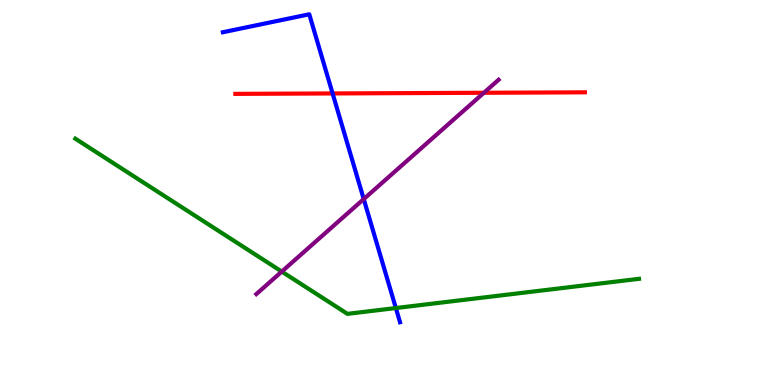[{'lines': ['blue', 'red'], 'intersections': [{'x': 4.29, 'y': 7.57}]}, {'lines': ['green', 'red'], 'intersections': []}, {'lines': ['purple', 'red'], 'intersections': [{'x': 6.24, 'y': 7.59}]}, {'lines': ['blue', 'green'], 'intersections': [{'x': 5.11, 'y': 2.0}]}, {'lines': ['blue', 'purple'], 'intersections': [{'x': 4.69, 'y': 4.83}]}, {'lines': ['green', 'purple'], 'intersections': [{'x': 3.64, 'y': 2.95}]}]